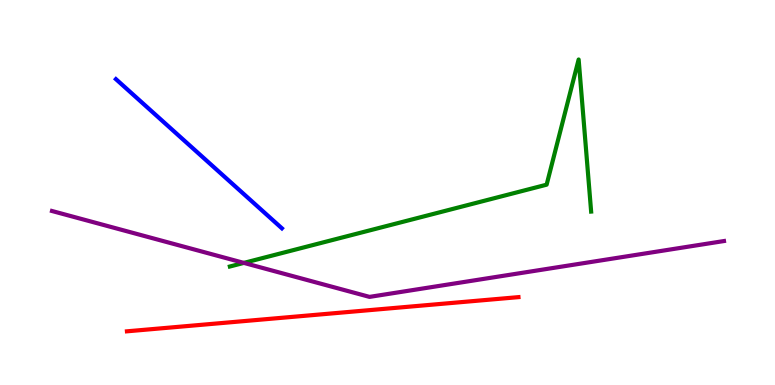[{'lines': ['blue', 'red'], 'intersections': []}, {'lines': ['green', 'red'], 'intersections': []}, {'lines': ['purple', 'red'], 'intersections': []}, {'lines': ['blue', 'green'], 'intersections': []}, {'lines': ['blue', 'purple'], 'intersections': []}, {'lines': ['green', 'purple'], 'intersections': [{'x': 3.15, 'y': 3.17}]}]